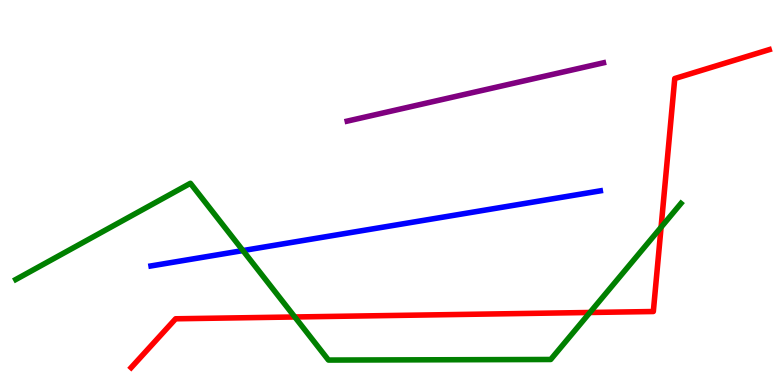[{'lines': ['blue', 'red'], 'intersections': []}, {'lines': ['green', 'red'], 'intersections': [{'x': 3.8, 'y': 1.77}, {'x': 7.61, 'y': 1.88}, {'x': 8.53, 'y': 4.1}]}, {'lines': ['purple', 'red'], 'intersections': []}, {'lines': ['blue', 'green'], 'intersections': [{'x': 3.13, 'y': 3.49}]}, {'lines': ['blue', 'purple'], 'intersections': []}, {'lines': ['green', 'purple'], 'intersections': []}]